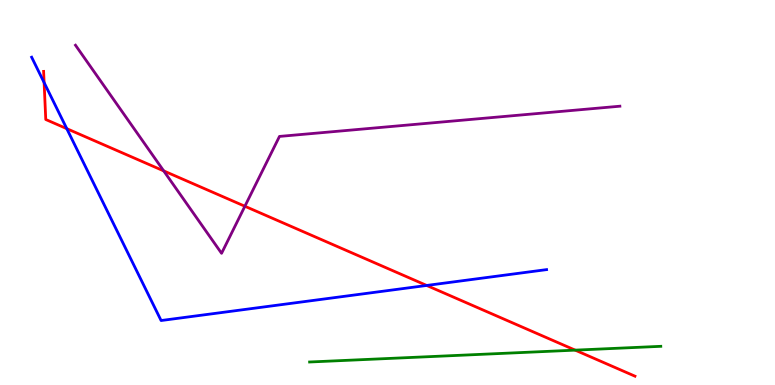[{'lines': ['blue', 'red'], 'intersections': [{'x': 0.569, 'y': 7.86}, {'x': 0.862, 'y': 6.66}, {'x': 5.51, 'y': 2.59}]}, {'lines': ['green', 'red'], 'intersections': [{'x': 7.42, 'y': 0.905}]}, {'lines': ['purple', 'red'], 'intersections': [{'x': 2.11, 'y': 5.56}, {'x': 3.16, 'y': 4.64}]}, {'lines': ['blue', 'green'], 'intersections': []}, {'lines': ['blue', 'purple'], 'intersections': []}, {'lines': ['green', 'purple'], 'intersections': []}]